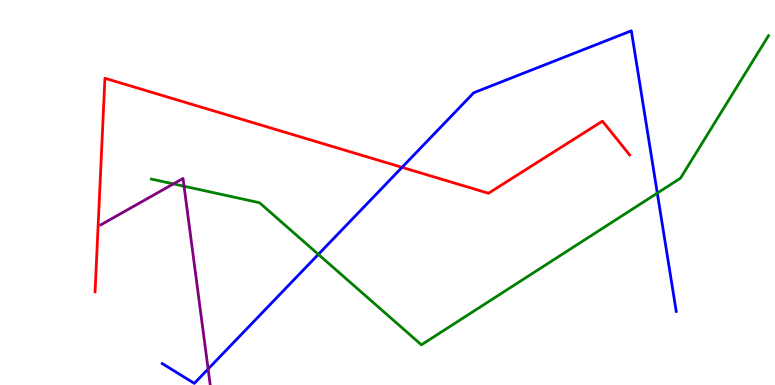[{'lines': ['blue', 'red'], 'intersections': [{'x': 5.19, 'y': 5.65}]}, {'lines': ['green', 'red'], 'intersections': []}, {'lines': ['purple', 'red'], 'intersections': []}, {'lines': ['blue', 'green'], 'intersections': [{'x': 4.11, 'y': 3.39}, {'x': 8.48, 'y': 4.98}]}, {'lines': ['blue', 'purple'], 'intersections': [{'x': 2.69, 'y': 0.415}]}, {'lines': ['green', 'purple'], 'intersections': [{'x': 2.24, 'y': 5.22}, {'x': 2.37, 'y': 5.16}]}]